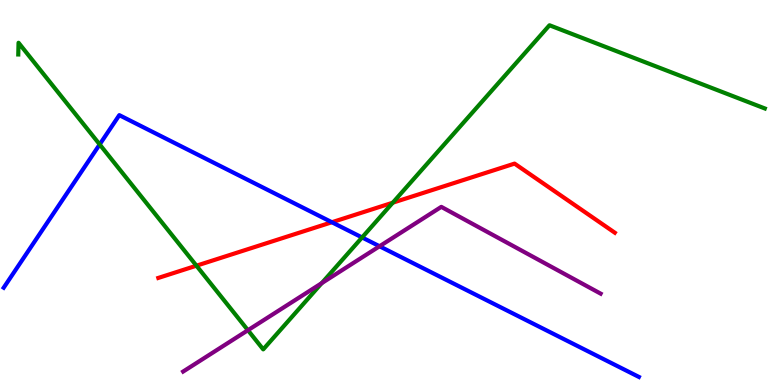[{'lines': ['blue', 'red'], 'intersections': [{'x': 4.28, 'y': 4.23}]}, {'lines': ['green', 'red'], 'intersections': [{'x': 2.53, 'y': 3.1}, {'x': 5.07, 'y': 4.74}]}, {'lines': ['purple', 'red'], 'intersections': []}, {'lines': ['blue', 'green'], 'intersections': [{'x': 1.29, 'y': 6.25}, {'x': 4.67, 'y': 3.83}]}, {'lines': ['blue', 'purple'], 'intersections': [{'x': 4.9, 'y': 3.6}]}, {'lines': ['green', 'purple'], 'intersections': [{'x': 3.2, 'y': 1.42}, {'x': 4.15, 'y': 2.65}]}]